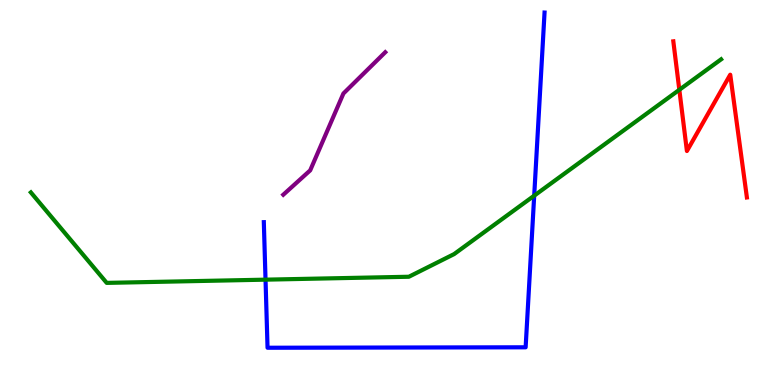[{'lines': ['blue', 'red'], 'intersections': []}, {'lines': ['green', 'red'], 'intersections': [{'x': 8.77, 'y': 7.67}]}, {'lines': ['purple', 'red'], 'intersections': []}, {'lines': ['blue', 'green'], 'intersections': [{'x': 3.43, 'y': 2.74}, {'x': 6.89, 'y': 4.92}]}, {'lines': ['blue', 'purple'], 'intersections': []}, {'lines': ['green', 'purple'], 'intersections': []}]